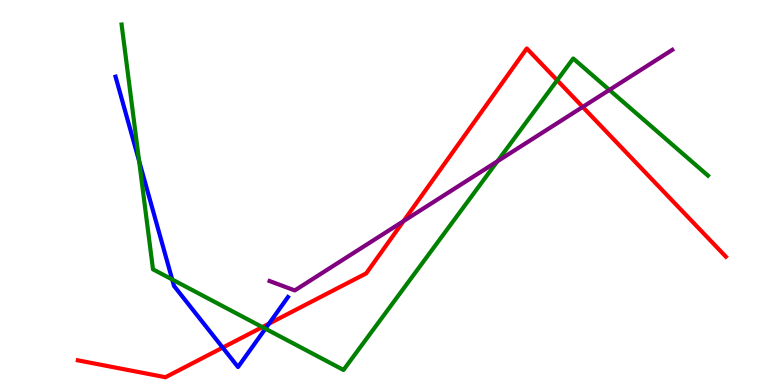[{'lines': ['blue', 'red'], 'intersections': [{'x': 2.87, 'y': 0.971}, {'x': 3.47, 'y': 1.59}]}, {'lines': ['green', 'red'], 'intersections': [{'x': 3.39, 'y': 1.5}, {'x': 7.19, 'y': 7.92}]}, {'lines': ['purple', 'red'], 'intersections': [{'x': 5.21, 'y': 4.26}, {'x': 7.52, 'y': 7.22}]}, {'lines': ['blue', 'green'], 'intersections': [{'x': 1.79, 'y': 5.82}, {'x': 2.22, 'y': 2.74}, {'x': 3.42, 'y': 1.46}]}, {'lines': ['blue', 'purple'], 'intersections': []}, {'lines': ['green', 'purple'], 'intersections': [{'x': 6.42, 'y': 5.81}, {'x': 7.86, 'y': 7.66}]}]